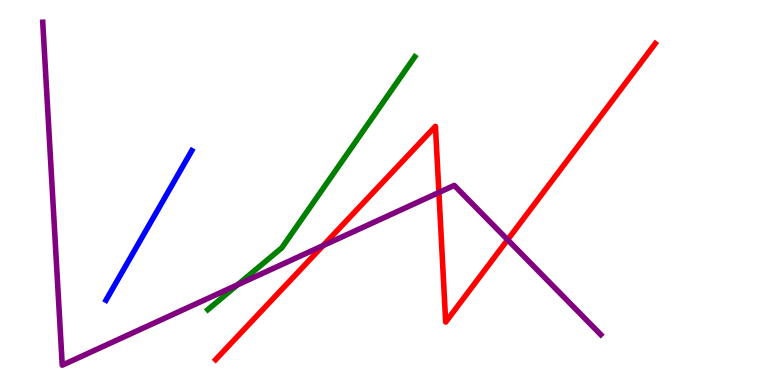[{'lines': ['blue', 'red'], 'intersections': []}, {'lines': ['green', 'red'], 'intersections': []}, {'lines': ['purple', 'red'], 'intersections': [{'x': 4.17, 'y': 3.62}, {'x': 5.66, 'y': 5.0}, {'x': 6.55, 'y': 3.77}]}, {'lines': ['blue', 'green'], 'intersections': []}, {'lines': ['blue', 'purple'], 'intersections': []}, {'lines': ['green', 'purple'], 'intersections': [{'x': 3.07, 'y': 2.6}]}]